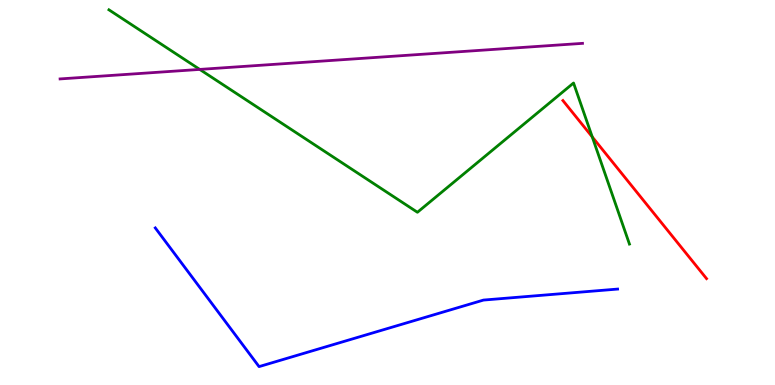[{'lines': ['blue', 'red'], 'intersections': []}, {'lines': ['green', 'red'], 'intersections': [{'x': 7.64, 'y': 6.44}]}, {'lines': ['purple', 'red'], 'intersections': []}, {'lines': ['blue', 'green'], 'intersections': []}, {'lines': ['blue', 'purple'], 'intersections': []}, {'lines': ['green', 'purple'], 'intersections': [{'x': 2.58, 'y': 8.2}]}]